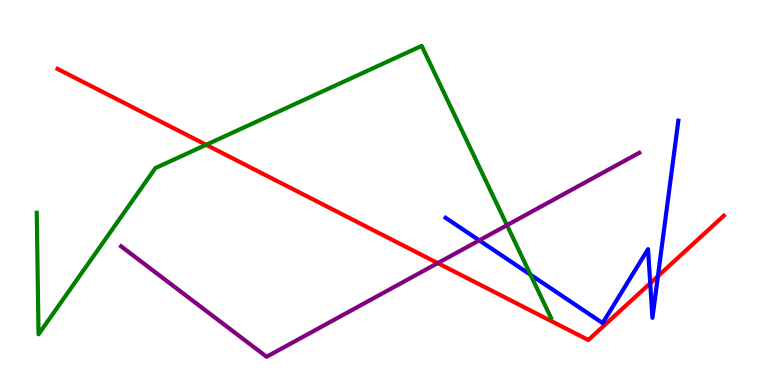[{'lines': ['blue', 'red'], 'intersections': [{'x': 8.39, 'y': 2.64}, {'x': 8.49, 'y': 2.83}]}, {'lines': ['green', 'red'], 'intersections': [{'x': 2.66, 'y': 6.24}]}, {'lines': ['purple', 'red'], 'intersections': [{'x': 5.65, 'y': 3.17}]}, {'lines': ['blue', 'green'], 'intersections': [{'x': 6.85, 'y': 2.86}]}, {'lines': ['blue', 'purple'], 'intersections': [{'x': 6.18, 'y': 3.76}]}, {'lines': ['green', 'purple'], 'intersections': [{'x': 6.54, 'y': 4.15}]}]